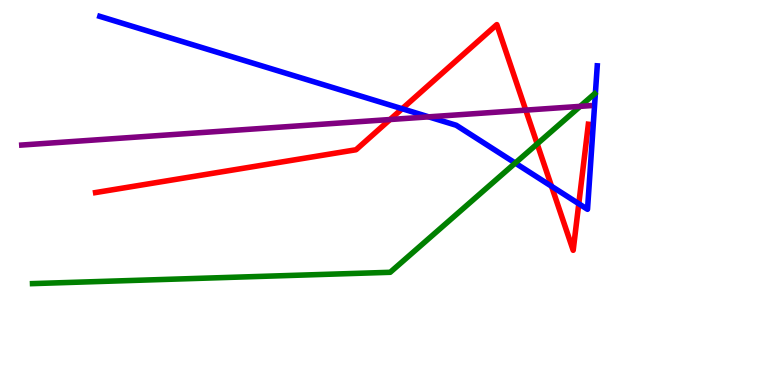[{'lines': ['blue', 'red'], 'intersections': [{'x': 5.19, 'y': 7.18}, {'x': 7.12, 'y': 5.16}, {'x': 7.47, 'y': 4.71}]}, {'lines': ['green', 'red'], 'intersections': [{'x': 6.93, 'y': 6.26}]}, {'lines': ['purple', 'red'], 'intersections': [{'x': 5.03, 'y': 6.9}, {'x': 6.78, 'y': 7.14}]}, {'lines': ['blue', 'green'], 'intersections': [{'x': 6.65, 'y': 5.77}]}, {'lines': ['blue', 'purple'], 'intersections': [{'x': 5.53, 'y': 6.96}]}, {'lines': ['green', 'purple'], 'intersections': [{'x': 7.49, 'y': 7.24}]}]